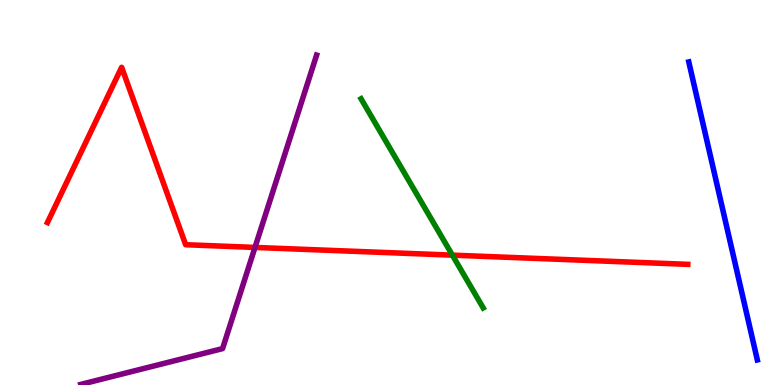[{'lines': ['blue', 'red'], 'intersections': []}, {'lines': ['green', 'red'], 'intersections': [{'x': 5.84, 'y': 3.37}]}, {'lines': ['purple', 'red'], 'intersections': [{'x': 3.29, 'y': 3.57}]}, {'lines': ['blue', 'green'], 'intersections': []}, {'lines': ['blue', 'purple'], 'intersections': []}, {'lines': ['green', 'purple'], 'intersections': []}]